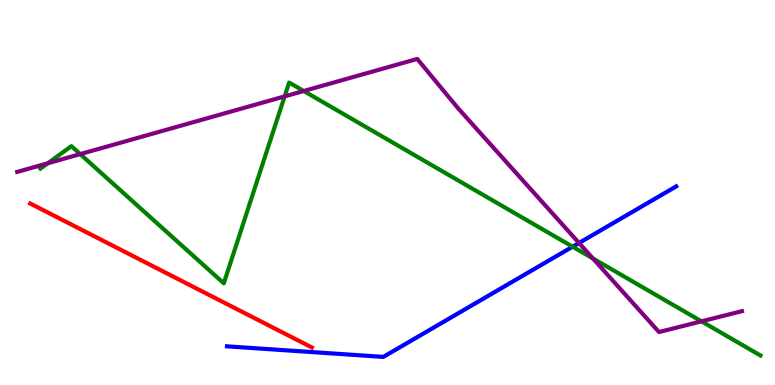[{'lines': ['blue', 'red'], 'intersections': []}, {'lines': ['green', 'red'], 'intersections': []}, {'lines': ['purple', 'red'], 'intersections': []}, {'lines': ['blue', 'green'], 'intersections': [{'x': 7.39, 'y': 3.59}]}, {'lines': ['blue', 'purple'], 'intersections': [{'x': 7.47, 'y': 3.69}]}, {'lines': ['green', 'purple'], 'intersections': [{'x': 0.616, 'y': 5.76}, {'x': 1.04, 'y': 6.0}, {'x': 3.67, 'y': 7.5}, {'x': 3.92, 'y': 7.64}, {'x': 7.65, 'y': 3.29}, {'x': 9.05, 'y': 1.65}]}]